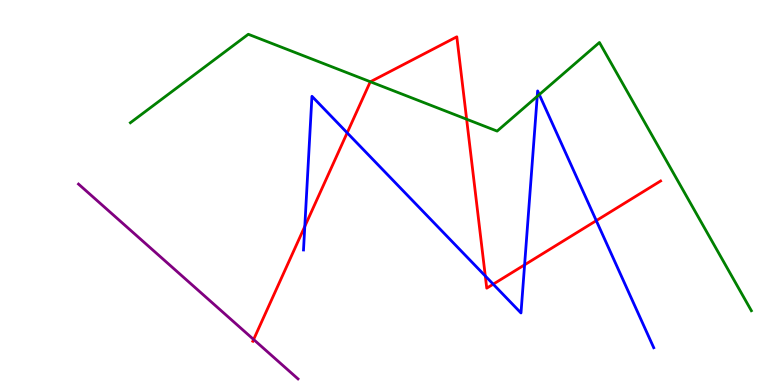[{'lines': ['blue', 'red'], 'intersections': [{'x': 3.93, 'y': 4.12}, {'x': 4.48, 'y': 6.55}, {'x': 6.26, 'y': 2.83}, {'x': 6.36, 'y': 2.62}, {'x': 6.77, 'y': 3.12}, {'x': 7.69, 'y': 4.27}]}, {'lines': ['green', 'red'], 'intersections': [{'x': 4.78, 'y': 7.88}, {'x': 6.02, 'y': 6.9}]}, {'lines': ['purple', 'red'], 'intersections': [{'x': 3.27, 'y': 1.18}]}, {'lines': ['blue', 'green'], 'intersections': [{'x': 6.93, 'y': 7.5}, {'x': 6.96, 'y': 7.54}]}, {'lines': ['blue', 'purple'], 'intersections': []}, {'lines': ['green', 'purple'], 'intersections': []}]